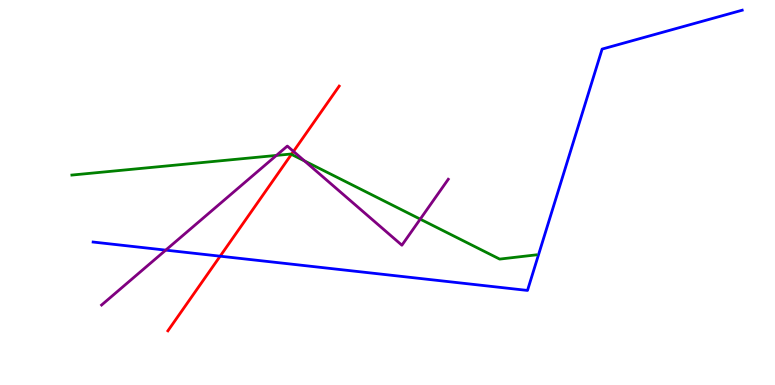[{'lines': ['blue', 'red'], 'intersections': [{'x': 2.84, 'y': 3.35}]}, {'lines': ['green', 'red'], 'intersections': [{'x': 3.76, 'y': 5.99}]}, {'lines': ['purple', 'red'], 'intersections': [{'x': 3.79, 'y': 6.07}]}, {'lines': ['blue', 'green'], 'intersections': []}, {'lines': ['blue', 'purple'], 'intersections': [{'x': 2.14, 'y': 3.5}]}, {'lines': ['green', 'purple'], 'intersections': [{'x': 3.57, 'y': 5.96}, {'x': 3.93, 'y': 5.82}, {'x': 5.42, 'y': 4.31}]}]